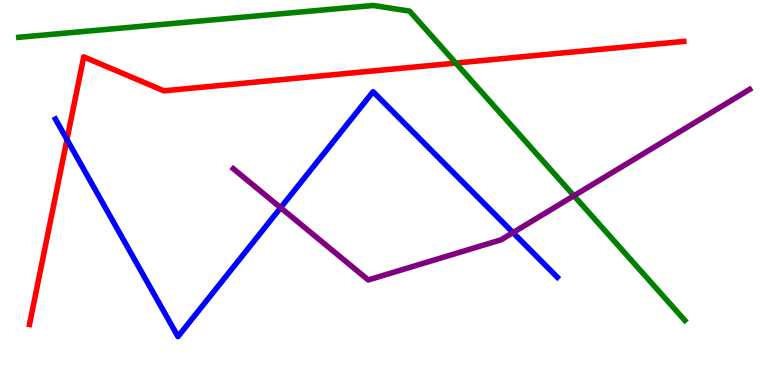[{'lines': ['blue', 'red'], 'intersections': [{'x': 0.864, 'y': 6.38}]}, {'lines': ['green', 'red'], 'intersections': [{'x': 5.88, 'y': 8.36}]}, {'lines': ['purple', 'red'], 'intersections': []}, {'lines': ['blue', 'green'], 'intersections': []}, {'lines': ['blue', 'purple'], 'intersections': [{'x': 3.62, 'y': 4.6}, {'x': 6.62, 'y': 3.96}]}, {'lines': ['green', 'purple'], 'intersections': [{'x': 7.41, 'y': 4.92}]}]